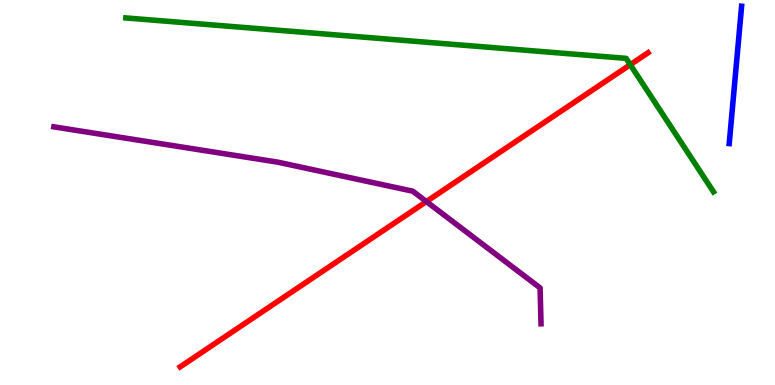[{'lines': ['blue', 'red'], 'intersections': []}, {'lines': ['green', 'red'], 'intersections': [{'x': 8.13, 'y': 8.32}]}, {'lines': ['purple', 'red'], 'intersections': [{'x': 5.5, 'y': 4.76}]}, {'lines': ['blue', 'green'], 'intersections': []}, {'lines': ['blue', 'purple'], 'intersections': []}, {'lines': ['green', 'purple'], 'intersections': []}]